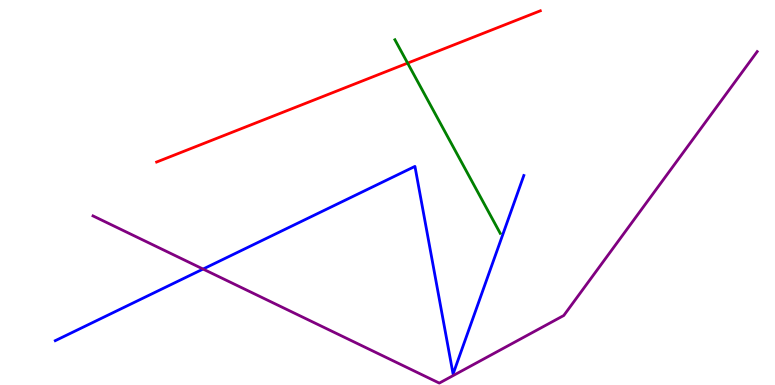[{'lines': ['blue', 'red'], 'intersections': []}, {'lines': ['green', 'red'], 'intersections': [{'x': 5.26, 'y': 8.36}]}, {'lines': ['purple', 'red'], 'intersections': []}, {'lines': ['blue', 'green'], 'intersections': []}, {'lines': ['blue', 'purple'], 'intersections': [{'x': 2.62, 'y': 3.01}]}, {'lines': ['green', 'purple'], 'intersections': []}]